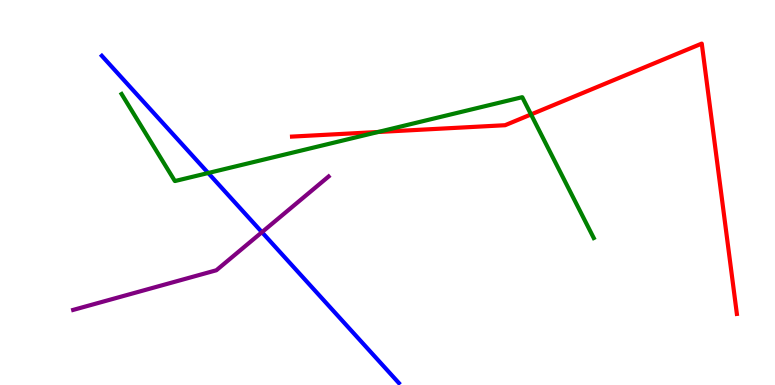[{'lines': ['blue', 'red'], 'intersections': []}, {'lines': ['green', 'red'], 'intersections': [{'x': 4.88, 'y': 6.57}, {'x': 6.85, 'y': 7.03}]}, {'lines': ['purple', 'red'], 'intersections': []}, {'lines': ['blue', 'green'], 'intersections': [{'x': 2.69, 'y': 5.51}]}, {'lines': ['blue', 'purple'], 'intersections': [{'x': 3.38, 'y': 3.97}]}, {'lines': ['green', 'purple'], 'intersections': []}]